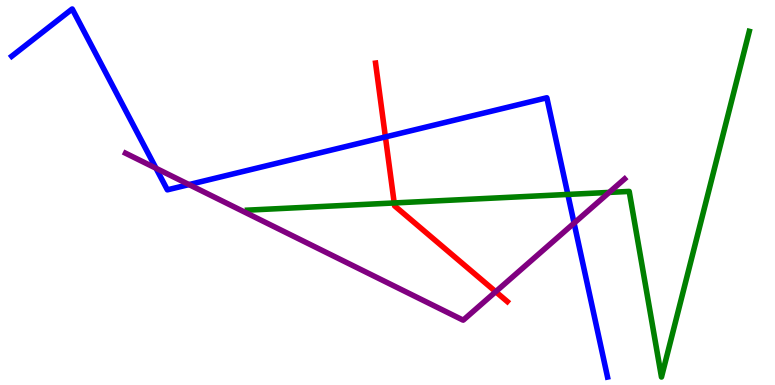[{'lines': ['blue', 'red'], 'intersections': [{'x': 4.97, 'y': 6.44}]}, {'lines': ['green', 'red'], 'intersections': [{'x': 5.09, 'y': 4.73}]}, {'lines': ['purple', 'red'], 'intersections': [{'x': 6.4, 'y': 2.42}]}, {'lines': ['blue', 'green'], 'intersections': [{'x': 7.33, 'y': 4.95}]}, {'lines': ['blue', 'purple'], 'intersections': [{'x': 2.01, 'y': 5.63}, {'x': 2.44, 'y': 5.21}, {'x': 7.41, 'y': 4.2}]}, {'lines': ['green', 'purple'], 'intersections': [{'x': 7.86, 'y': 5.0}]}]